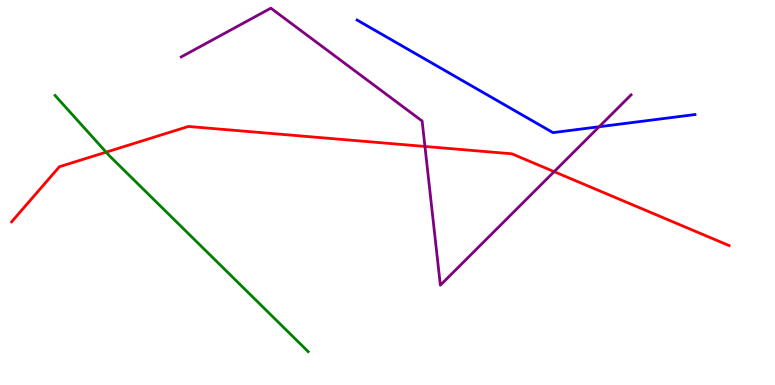[{'lines': ['blue', 'red'], 'intersections': []}, {'lines': ['green', 'red'], 'intersections': [{'x': 1.37, 'y': 6.05}]}, {'lines': ['purple', 'red'], 'intersections': [{'x': 5.48, 'y': 6.2}, {'x': 7.15, 'y': 5.54}]}, {'lines': ['blue', 'green'], 'intersections': []}, {'lines': ['blue', 'purple'], 'intersections': [{'x': 7.73, 'y': 6.71}]}, {'lines': ['green', 'purple'], 'intersections': []}]